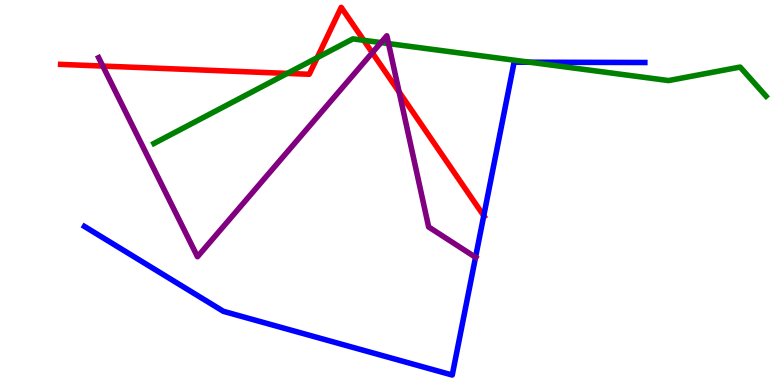[{'lines': ['blue', 'red'], 'intersections': [{'x': 6.24, 'y': 4.4}]}, {'lines': ['green', 'red'], 'intersections': [{'x': 3.71, 'y': 8.09}, {'x': 4.09, 'y': 8.5}, {'x': 4.69, 'y': 8.95}]}, {'lines': ['purple', 'red'], 'intersections': [{'x': 1.33, 'y': 8.28}, {'x': 4.8, 'y': 8.63}, {'x': 5.15, 'y': 7.61}]}, {'lines': ['blue', 'green'], 'intersections': [{'x': 6.83, 'y': 8.38}]}, {'lines': ['blue', 'purple'], 'intersections': [{'x': 6.14, 'y': 3.32}]}, {'lines': ['green', 'purple'], 'intersections': [{'x': 4.92, 'y': 8.89}, {'x': 5.01, 'y': 8.87}]}]